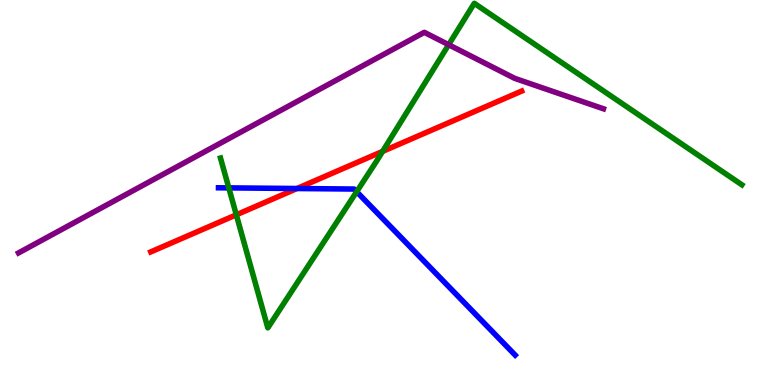[{'lines': ['blue', 'red'], 'intersections': [{'x': 3.83, 'y': 5.1}]}, {'lines': ['green', 'red'], 'intersections': [{'x': 3.05, 'y': 4.42}, {'x': 4.94, 'y': 6.07}]}, {'lines': ['purple', 'red'], 'intersections': []}, {'lines': ['blue', 'green'], 'intersections': [{'x': 2.95, 'y': 5.12}, {'x': 4.6, 'y': 5.02}]}, {'lines': ['blue', 'purple'], 'intersections': []}, {'lines': ['green', 'purple'], 'intersections': [{'x': 5.79, 'y': 8.84}]}]